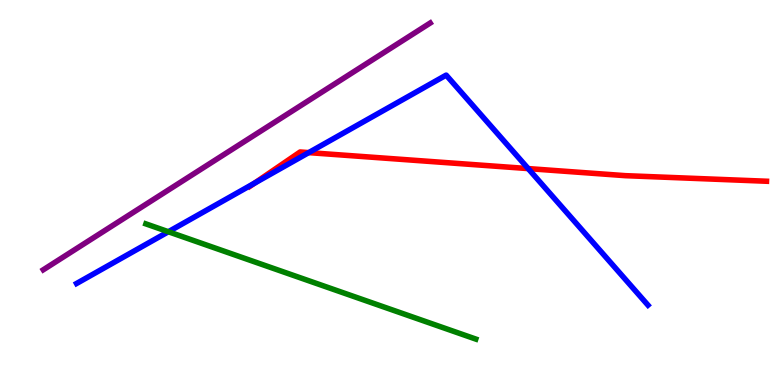[{'lines': ['blue', 'red'], 'intersections': [{'x': 3.28, 'y': 5.24}, {'x': 3.98, 'y': 6.04}, {'x': 6.82, 'y': 5.62}]}, {'lines': ['green', 'red'], 'intersections': []}, {'lines': ['purple', 'red'], 'intersections': []}, {'lines': ['blue', 'green'], 'intersections': [{'x': 2.17, 'y': 3.98}]}, {'lines': ['blue', 'purple'], 'intersections': []}, {'lines': ['green', 'purple'], 'intersections': []}]